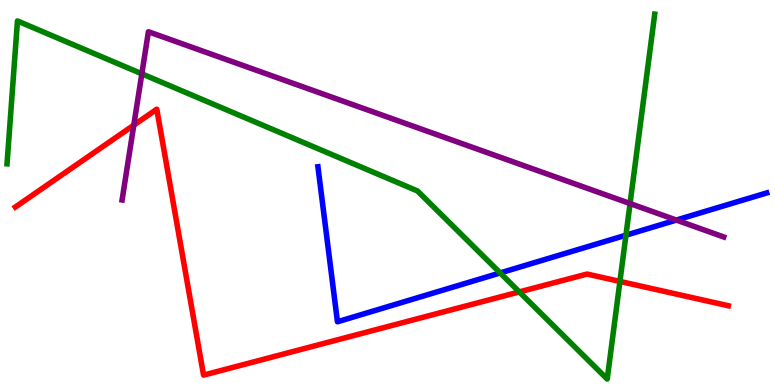[{'lines': ['blue', 'red'], 'intersections': []}, {'lines': ['green', 'red'], 'intersections': [{'x': 6.7, 'y': 2.42}, {'x': 8.0, 'y': 2.69}]}, {'lines': ['purple', 'red'], 'intersections': [{'x': 1.73, 'y': 6.75}]}, {'lines': ['blue', 'green'], 'intersections': [{'x': 6.45, 'y': 2.91}, {'x': 8.08, 'y': 3.89}]}, {'lines': ['blue', 'purple'], 'intersections': [{'x': 8.73, 'y': 4.28}]}, {'lines': ['green', 'purple'], 'intersections': [{'x': 1.83, 'y': 8.08}, {'x': 8.13, 'y': 4.71}]}]